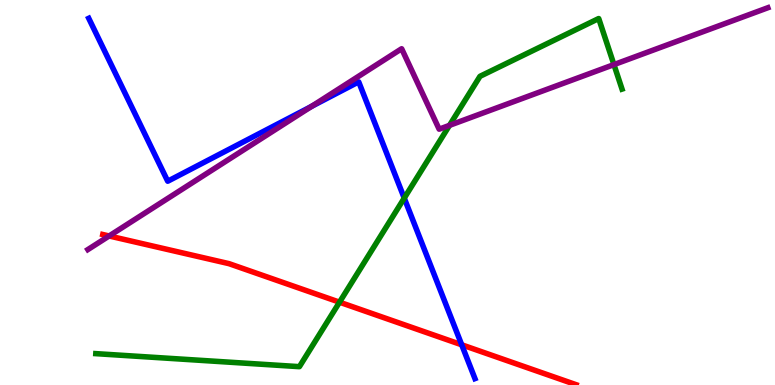[{'lines': ['blue', 'red'], 'intersections': [{'x': 5.96, 'y': 1.04}]}, {'lines': ['green', 'red'], 'intersections': [{'x': 4.38, 'y': 2.15}]}, {'lines': ['purple', 'red'], 'intersections': [{'x': 1.41, 'y': 3.87}]}, {'lines': ['blue', 'green'], 'intersections': [{'x': 5.22, 'y': 4.85}]}, {'lines': ['blue', 'purple'], 'intersections': [{'x': 4.02, 'y': 7.24}]}, {'lines': ['green', 'purple'], 'intersections': [{'x': 5.8, 'y': 6.74}, {'x': 7.92, 'y': 8.32}]}]